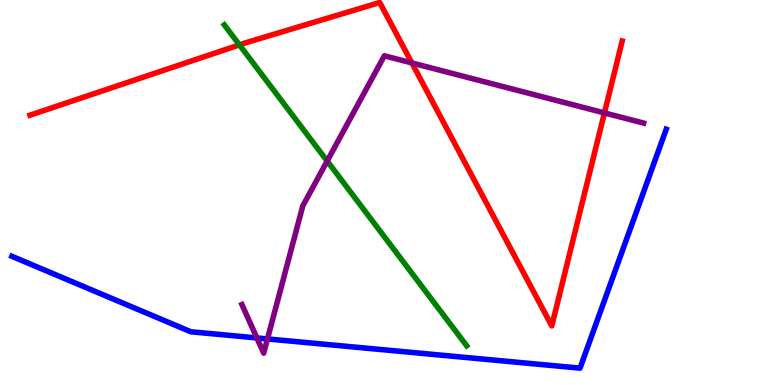[{'lines': ['blue', 'red'], 'intersections': []}, {'lines': ['green', 'red'], 'intersections': [{'x': 3.09, 'y': 8.83}]}, {'lines': ['purple', 'red'], 'intersections': [{'x': 5.31, 'y': 8.37}, {'x': 7.8, 'y': 7.07}]}, {'lines': ['blue', 'green'], 'intersections': []}, {'lines': ['blue', 'purple'], 'intersections': [{'x': 3.31, 'y': 1.22}, {'x': 3.45, 'y': 1.2}]}, {'lines': ['green', 'purple'], 'intersections': [{'x': 4.22, 'y': 5.82}]}]